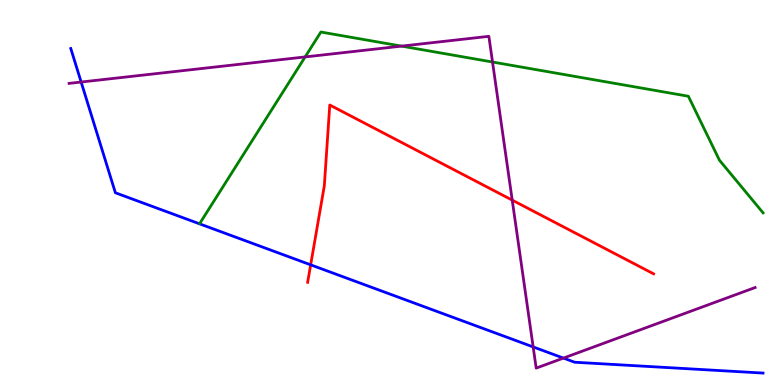[{'lines': ['blue', 'red'], 'intersections': [{'x': 4.01, 'y': 3.12}]}, {'lines': ['green', 'red'], 'intersections': []}, {'lines': ['purple', 'red'], 'intersections': [{'x': 6.61, 'y': 4.8}]}, {'lines': ['blue', 'green'], 'intersections': []}, {'lines': ['blue', 'purple'], 'intersections': [{'x': 1.05, 'y': 7.87}, {'x': 6.88, 'y': 0.989}, {'x': 7.27, 'y': 0.699}]}, {'lines': ['green', 'purple'], 'intersections': [{'x': 3.94, 'y': 8.52}, {'x': 5.18, 'y': 8.8}, {'x': 6.36, 'y': 8.39}]}]